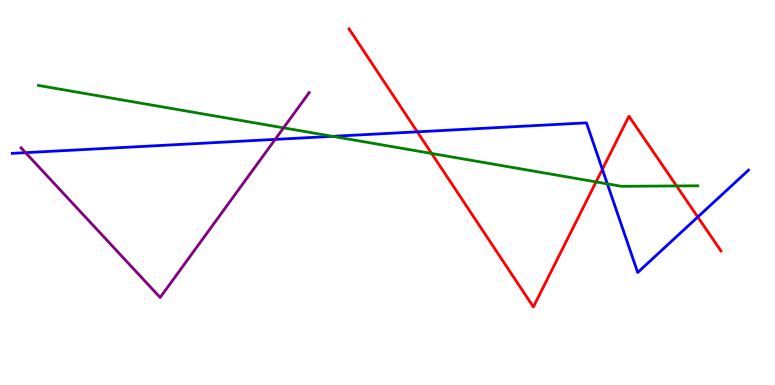[{'lines': ['blue', 'red'], 'intersections': [{'x': 5.38, 'y': 6.58}, {'x': 7.77, 'y': 5.6}, {'x': 9.0, 'y': 4.36}]}, {'lines': ['green', 'red'], 'intersections': [{'x': 5.57, 'y': 6.01}, {'x': 7.69, 'y': 5.28}, {'x': 8.73, 'y': 5.17}]}, {'lines': ['purple', 'red'], 'intersections': []}, {'lines': ['blue', 'green'], 'intersections': [{'x': 4.29, 'y': 6.46}, {'x': 7.84, 'y': 5.22}]}, {'lines': ['blue', 'purple'], 'intersections': [{'x': 0.33, 'y': 6.03}, {'x': 3.55, 'y': 6.38}]}, {'lines': ['green', 'purple'], 'intersections': [{'x': 3.66, 'y': 6.68}]}]